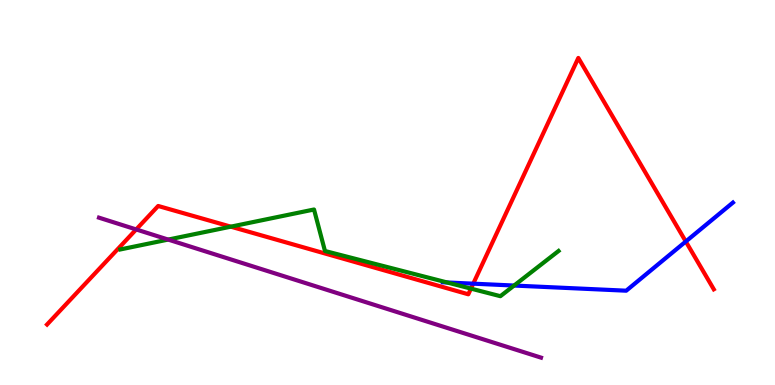[{'lines': ['blue', 'red'], 'intersections': [{'x': 6.11, 'y': 2.63}, {'x': 8.85, 'y': 3.73}]}, {'lines': ['green', 'red'], 'intersections': [{'x': 2.98, 'y': 4.11}, {'x': 6.08, 'y': 2.5}]}, {'lines': ['purple', 'red'], 'intersections': [{'x': 1.76, 'y': 4.04}]}, {'lines': ['blue', 'green'], 'intersections': [{'x': 5.77, 'y': 2.66}, {'x': 6.63, 'y': 2.58}]}, {'lines': ['blue', 'purple'], 'intersections': []}, {'lines': ['green', 'purple'], 'intersections': [{'x': 2.17, 'y': 3.78}]}]